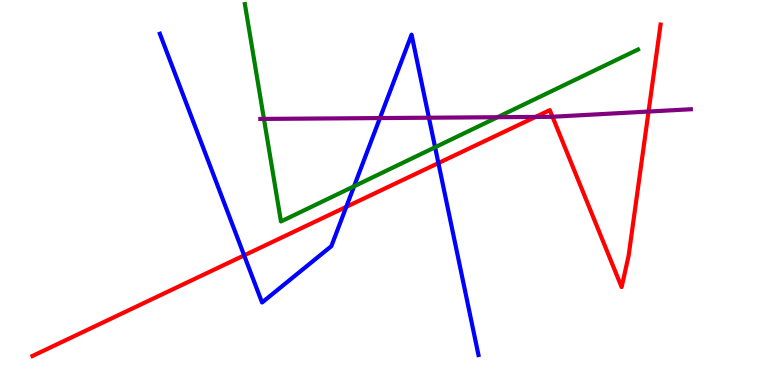[{'lines': ['blue', 'red'], 'intersections': [{'x': 3.15, 'y': 3.37}, {'x': 4.47, 'y': 4.63}, {'x': 5.66, 'y': 5.76}]}, {'lines': ['green', 'red'], 'intersections': []}, {'lines': ['purple', 'red'], 'intersections': [{'x': 6.91, 'y': 6.96}, {'x': 7.13, 'y': 6.97}, {'x': 8.37, 'y': 7.1}]}, {'lines': ['blue', 'green'], 'intersections': [{'x': 4.57, 'y': 5.16}, {'x': 5.61, 'y': 6.17}]}, {'lines': ['blue', 'purple'], 'intersections': [{'x': 4.9, 'y': 6.93}, {'x': 5.53, 'y': 6.94}]}, {'lines': ['green', 'purple'], 'intersections': [{'x': 3.41, 'y': 6.91}, {'x': 6.42, 'y': 6.96}]}]